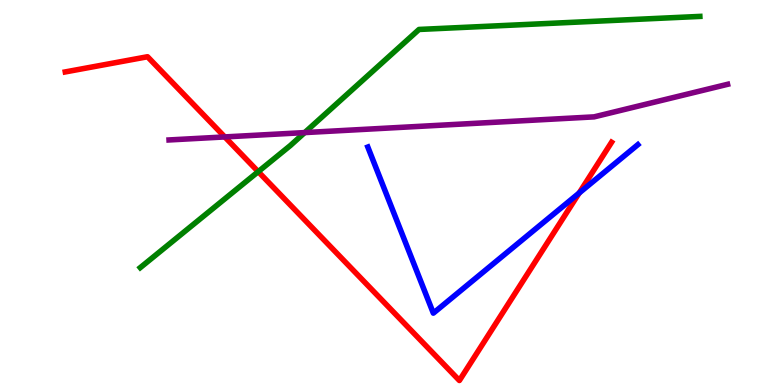[{'lines': ['blue', 'red'], 'intersections': [{'x': 7.47, 'y': 4.99}]}, {'lines': ['green', 'red'], 'intersections': [{'x': 3.33, 'y': 5.54}]}, {'lines': ['purple', 'red'], 'intersections': [{'x': 2.9, 'y': 6.44}]}, {'lines': ['blue', 'green'], 'intersections': []}, {'lines': ['blue', 'purple'], 'intersections': []}, {'lines': ['green', 'purple'], 'intersections': [{'x': 3.93, 'y': 6.56}]}]